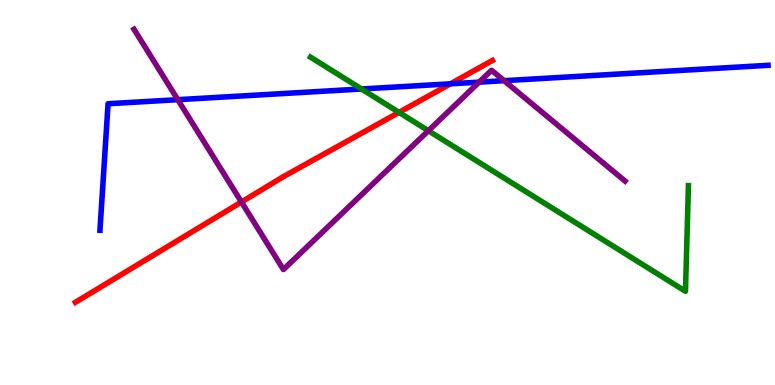[{'lines': ['blue', 'red'], 'intersections': [{'x': 5.81, 'y': 7.82}]}, {'lines': ['green', 'red'], 'intersections': [{'x': 5.15, 'y': 7.08}]}, {'lines': ['purple', 'red'], 'intersections': [{'x': 3.12, 'y': 4.75}]}, {'lines': ['blue', 'green'], 'intersections': [{'x': 4.66, 'y': 7.69}]}, {'lines': ['blue', 'purple'], 'intersections': [{'x': 2.29, 'y': 7.41}, {'x': 6.18, 'y': 7.87}, {'x': 6.5, 'y': 7.9}]}, {'lines': ['green', 'purple'], 'intersections': [{'x': 5.53, 'y': 6.6}]}]